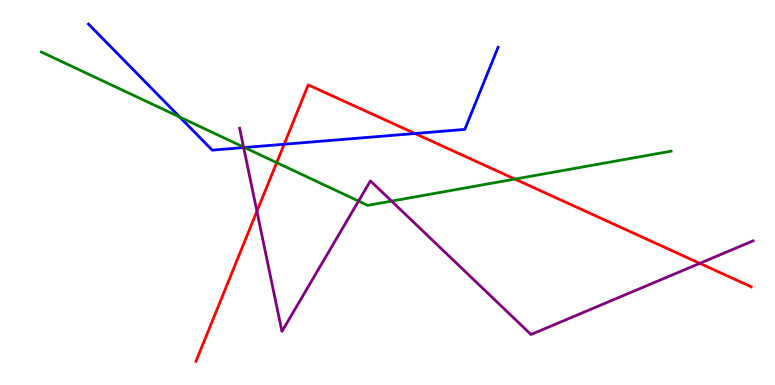[{'lines': ['blue', 'red'], 'intersections': [{'x': 3.67, 'y': 6.25}, {'x': 5.35, 'y': 6.53}]}, {'lines': ['green', 'red'], 'intersections': [{'x': 3.57, 'y': 5.78}, {'x': 6.64, 'y': 5.35}]}, {'lines': ['purple', 'red'], 'intersections': [{'x': 3.32, 'y': 4.51}, {'x': 9.03, 'y': 3.16}]}, {'lines': ['blue', 'green'], 'intersections': [{'x': 2.32, 'y': 6.96}, {'x': 3.16, 'y': 6.17}]}, {'lines': ['blue', 'purple'], 'intersections': [{'x': 3.14, 'y': 6.17}]}, {'lines': ['green', 'purple'], 'intersections': [{'x': 3.14, 'y': 6.18}, {'x': 4.63, 'y': 4.78}, {'x': 5.05, 'y': 4.78}]}]